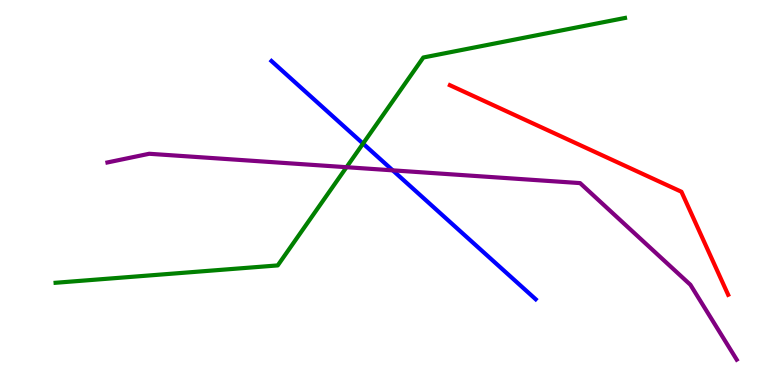[{'lines': ['blue', 'red'], 'intersections': []}, {'lines': ['green', 'red'], 'intersections': []}, {'lines': ['purple', 'red'], 'intersections': []}, {'lines': ['blue', 'green'], 'intersections': [{'x': 4.68, 'y': 6.27}]}, {'lines': ['blue', 'purple'], 'intersections': [{'x': 5.07, 'y': 5.58}]}, {'lines': ['green', 'purple'], 'intersections': [{'x': 4.47, 'y': 5.66}]}]